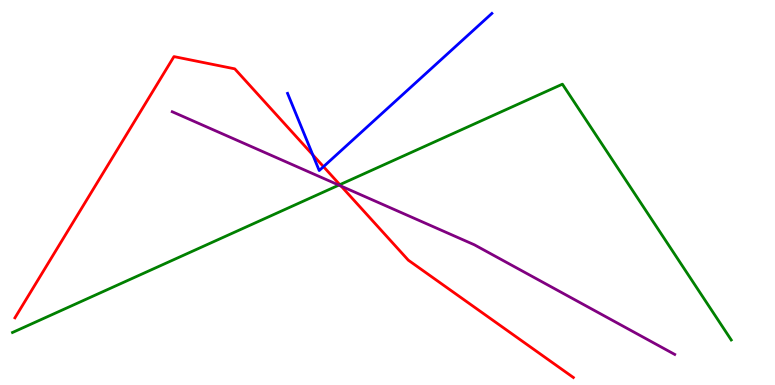[{'lines': ['blue', 'red'], 'intersections': [{'x': 4.04, 'y': 5.98}, {'x': 4.17, 'y': 5.67}]}, {'lines': ['green', 'red'], 'intersections': [{'x': 4.38, 'y': 5.2}]}, {'lines': ['purple', 'red'], 'intersections': [{'x': 4.4, 'y': 5.17}]}, {'lines': ['blue', 'green'], 'intersections': []}, {'lines': ['blue', 'purple'], 'intersections': []}, {'lines': ['green', 'purple'], 'intersections': [{'x': 4.37, 'y': 5.19}]}]